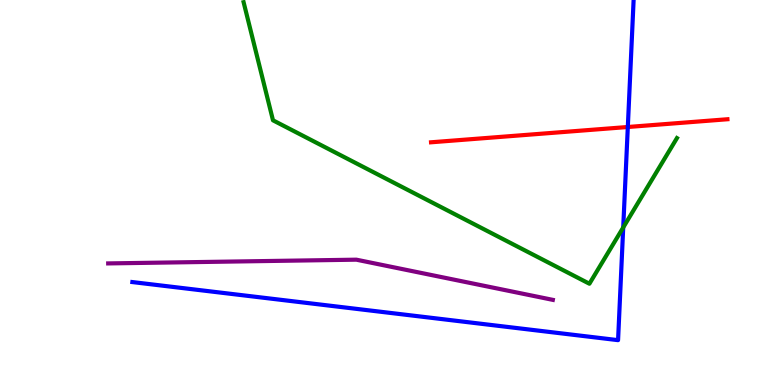[{'lines': ['blue', 'red'], 'intersections': [{'x': 8.1, 'y': 6.7}]}, {'lines': ['green', 'red'], 'intersections': []}, {'lines': ['purple', 'red'], 'intersections': []}, {'lines': ['blue', 'green'], 'intersections': [{'x': 8.04, 'y': 4.09}]}, {'lines': ['blue', 'purple'], 'intersections': []}, {'lines': ['green', 'purple'], 'intersections': []}]